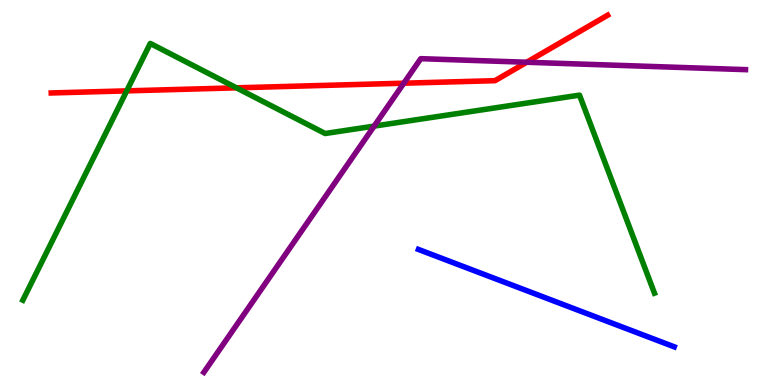[{'lines': ['blue', 'red'], 'intersections': []}, {'lines': ['green', 'red'], 'intersections': [{'x': 1.64, 'y': 7.64}, {'x': 3.05, 'y': 7.72}]}, {'lines': ['purple', 'red'], 'intersections': [{'x': 5.21, 'y': 7.84}, {'x': 6.8, 'y': 8.38}]}, {'lines': ['blue', 'green'], 'intersections': []}, {'lines': ['blue', 'purple'], 'intersections': []}, {'lines': ['green', 'purple'], 'intersections': [{'x': 4.83, 'y': 6.72}]}]